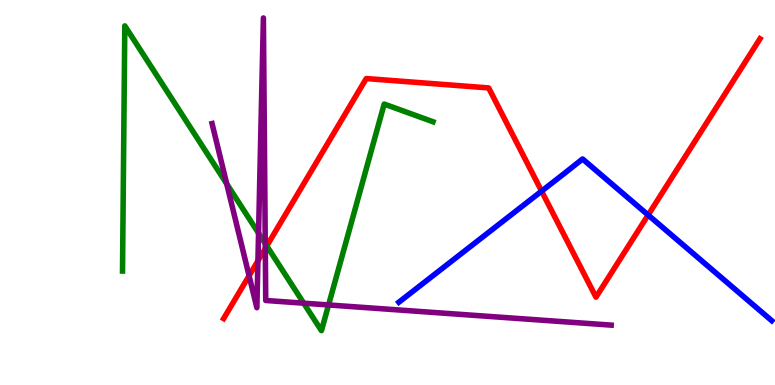[{'lines': ['blue', 'red'], 'intersections': [{'x': 6.99, 'y': 5.04}, {'x': 8.36, 'y': 4.42}]}, {'lines': ['green', 'red'], 'intersections': [{'x': 3.44, 'y': 3.61}]}, {'lines': ['purple', 'red'], 'intersections': [{'x': 3.21, 'y': 2.84}, {'x': 3.33, 'y': 3.22}, {'x': 3.42, 'y': 3.55}]}, {'lines': ['blue', 'green'], 'intersections': []}, {'lines': ['blue', 'purple'], 'intersections': []}, {'lines': ['green', 'purple'], 'intersections': [{'x': 2.93, 'y': 5.22}, {'x': 3.34, 'y': 3.94}, {'x': 3.42, 'y': 3.67}, {'x': 3.92, 'y': 2.13}, {'x': 4.24, 'y': 2.08}]}]